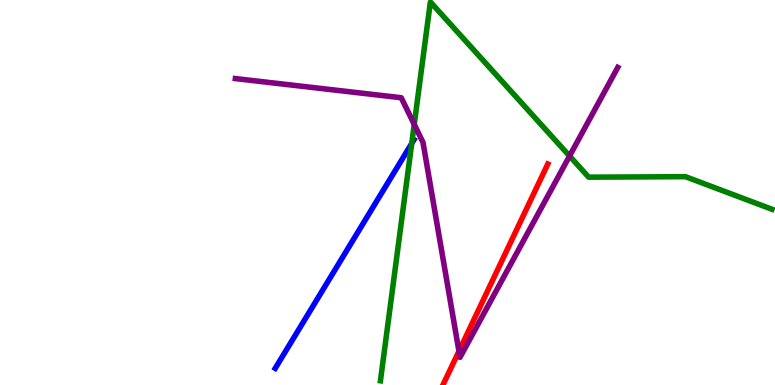[{'lines': ['blue', 'red'], 'intersections': []}, {'lines': ['green', 'red'], 'intersections': []}, {'lines': ['purple', 'red'], 'intersections': [{'x': 5.92, 'y': 0.877}]}, {'lines': ['blue', 'green'], 'intersections': [{'x': 5.31, 'y': 6.27}]}, {'lines': ['blue', 'purple'], 'intersections': []}, {'lines': ['green', 'purple'], 'intersections': [{'x': 5.34, 'y': 6.77}, {'x': 7.35, 'y': 5.95}]}]